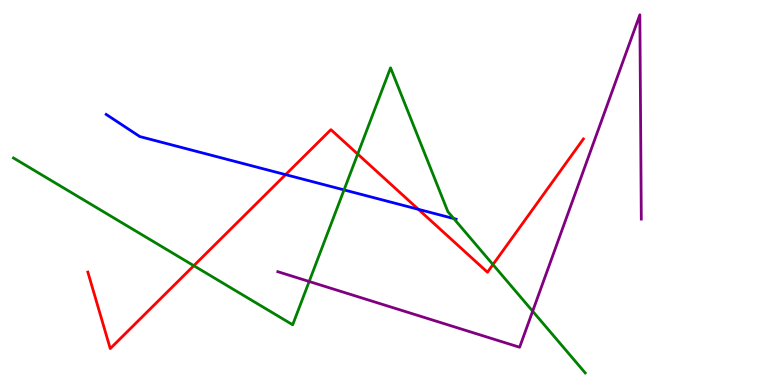[{'lines': ['blue', 'red'], 'intersections': [{'x': 3.69, 'y': 5.46}, {'x': 5.4, 'y': 4.56}]}, {'lines': ['green', 'red'], 'intersections': [{'x': 2.5, 'y': 3.1}, {'x': 4.62, 'y': 6.0}, {'x': 6.36, 'y': 3.13}]}, {'lines': ['purple', 'red'], 'intersections': []}, {'lines': ['blue', 'green'], 'intersections': [{'x': 4.44, 'y': 5.07}, {'x': 5.86, 'y': 4.32}]}, {'lines': ['blue', 'purple'], 'intersections': []}, {'lines': ['green', 'purple'], 'intersections': [{'x': 3.99, 'y': 2.69}, {'x': 6.87, 'y': 1.92}]}]